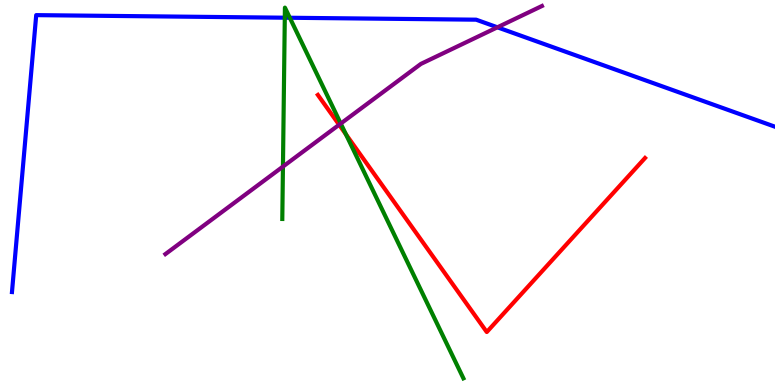[{'lines': ['blue', 'red'], 'intersections': []}, {'lines': ['green', 'red'], 'intersections': [{'x': 4.46, 'y': 6.51}]}, {'lines': ['purple', 'red'], 'intersections': [{'x': 4.38, 'y': 6.76}]}, {'lines': ['blue', 'green'], 'intersections': [{'x': 3.67, 'y': 9.54}, {'x': 3.74, 'y': 9.54}]}, {'lines': ['blue', 'purple'], 'intersections': [{'x': 6.42, 'y': 9.29}]}, {'lines': ['green', 'purple'], 'intersections': [{'x': 3.65, 'y': 5.67}, {'x': 4.4, 'y': 6.79}]}]